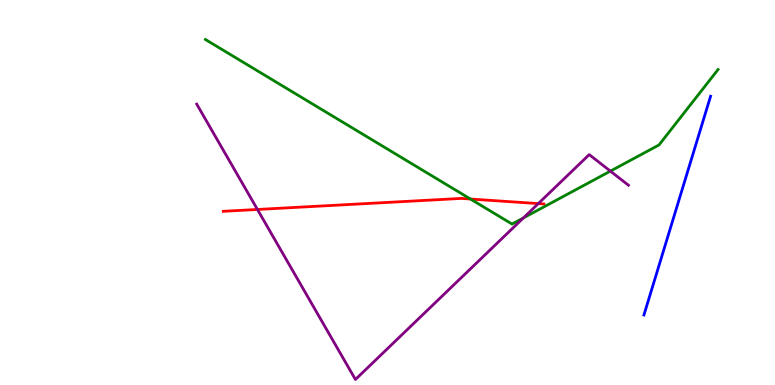[{'lines': ['blue', 'red'], 'intersections': []}, {'lines': ['green', 'red'], 'intersections': [{'x': 6.07, 'y': 4.83}]}, {'lines': ['purple', 'red'], 'intersections': [{'x': 3.32, 'y': 4.56}, {'x': 6.95, 'y': 4.71}]}, {'lines': ['blue', 'green'], 'intersections': []}, {'lines': ['blue', 'purple'], 'intersections': []}, {'lines': ['green', 'purple'], 'intersections': [{'x': 6.75, 'y': 4.34}, {'x': 7.88, 'y': 5.56}]}]